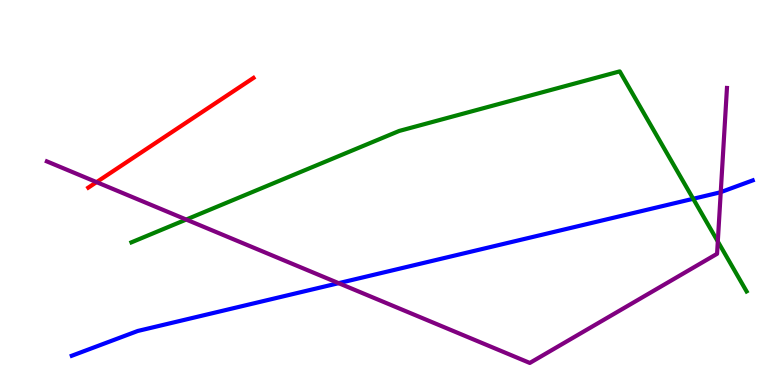[{'lines': ['blue', 'red'], 'intersections': []}, {'lines': ['green', 'red'], 'intersections': []}, {'lines': ['purple', 'red'], 'intersections': [{'x': 1.25, 'y': 5.27}]}, {'lines': ['blue', 'green'], 'intersections': [{'x': 8.94, 'y': 4.84}]}, {'lines': ['blue', 'purple'], 'intersections': [{'x': 4.37, 'y': 2.65}, {'x': 9.3, 'y': 5.01}]}, {'lines': ['green', 'purple'], 'intersections': [{'x': 2.4, 'y': 4.3}, {'x': 9.26, 'y': 3.73}]}]